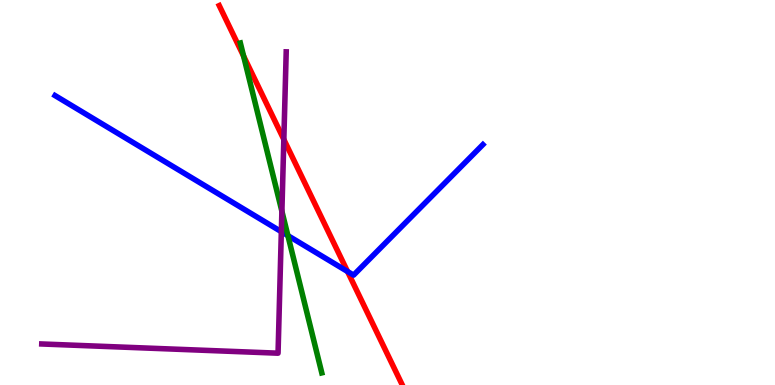[{'lines': ['blue', 'red'], 'intersections': [{'x': 4.48, 'y': 2.95}]}, {'lines': ['green', 'red'], 'intersections': [{'x': 3.14, 'y': 8.54}]}, {'lines': ['purple', 'red'], 'intersections': [{'x': 3.66, 'y': 6.38}]}, {'lines': ['blue', 'green'], 'intersections': [{'x': 3.72, 'y': 3.88}]}, {'lines': ['blue', 'purple'], 'intersections': [{'x': 3.63, 'y': 3.98}]}, {'lines': ['green', 'purple'], 'intersections': [{'x': 3.64, 'y': 4.51}]}]